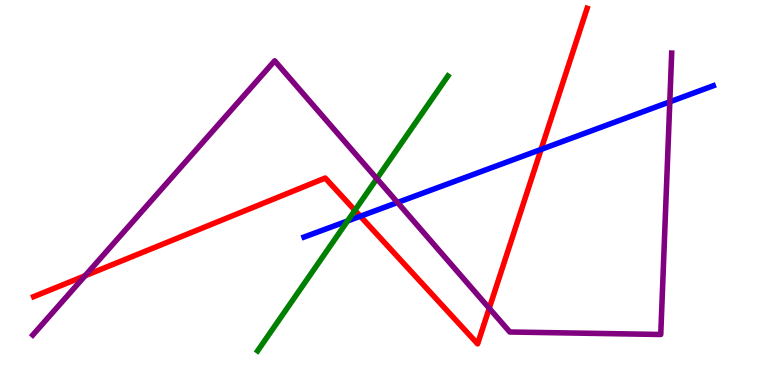[{'lines': ['blue', 'red'], 'intersections': [{'x': 4.65, 'y': 4.38}, {'x': 6.98, 'y': 6.12}]}, {'lines': ['green', 'red'], 'intersections': [{'x': 4.58, 'y': 4.54}]}, {'lines': ['purple', 'red'], 'intersections': [{'x': 1.1, 'y': 2.84}, {'x': 6.31, 'y': 1.99}]}, {'lines': ['blue', 'green'], 'intersections': [{'x': 4.48, 'y': 4.26}]}, {'lines': ['blue', 'purple'], 'intersections': [{'x': 5.13, 'y': 4.74}, {'x': 8.64, 'y': 7.35}]}, {'lines': ['green', 'purple'], 'intersections': [{'x': 4.86, 'y': 5.36}]}]